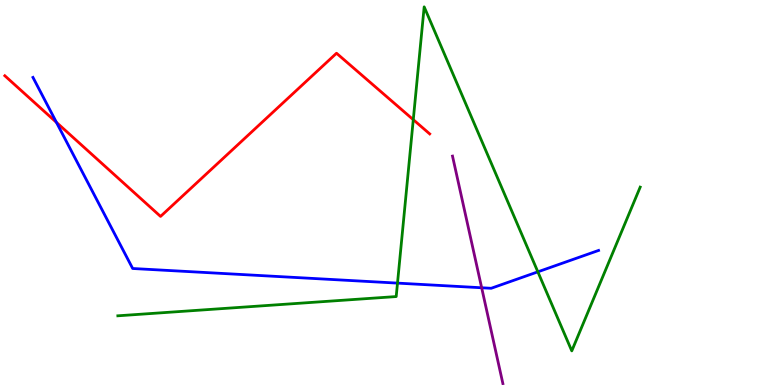[{'lines': ['blue', 'red'], 'intersections': [{'x': 0.728, 'y': 6.82}]}, {'lines': ['green', 'red'], 'intersections': [{'x': 5.33, 'y': 6.89}]}, {'lines': ['purple', 'red'], 'intersections': []}, {'lines': ['blue', 'green'], 'intersections': [{'x': 5.13, 'y': 2.65}, {'x': 6.94, 'y': 2.94}]}, {'lines': ['blue', 'purple'], 'intersections': [{'x': 6.21, 'y': 2.53}]}, {'lines': ['green', 'purple'], 'intersections': []}]